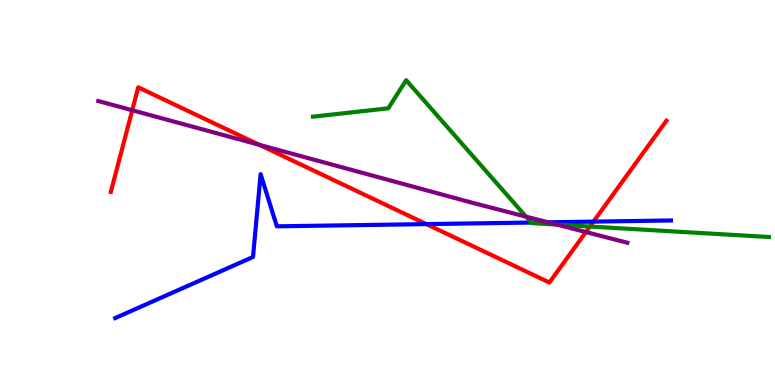[{'lines': ['blue', 'red'], 'intersections': [{'x': 5.5, 'y': 4.18}, {'x': 7.66, 'y': 4.24}]}, {'lines': ['green', 'red'], 'intersections': [{'x': 7.61, 'y': 4.12}]}, {'lines': ['purple', 'red'], 'intersections': [{'x': 1.71, 'y': 7.14}, {'x': 3.35, 'y': 6.24}, {'x': 7.56, 'y': 3.97}]}, {'lines': ['blue', 'green'], 'intersections': [{'x': 6.85, 'y': 4.22}]}, {'lines': ['blue', 'purple'], 'intersections': [{'x': 7.07, 'y': 4.23}]}, {'lines': ['green', 'purple'], 'intersections': [{'x': 6.79, 'y': 4.37}, {'x': 7.19, 'y': 4.17}]}]